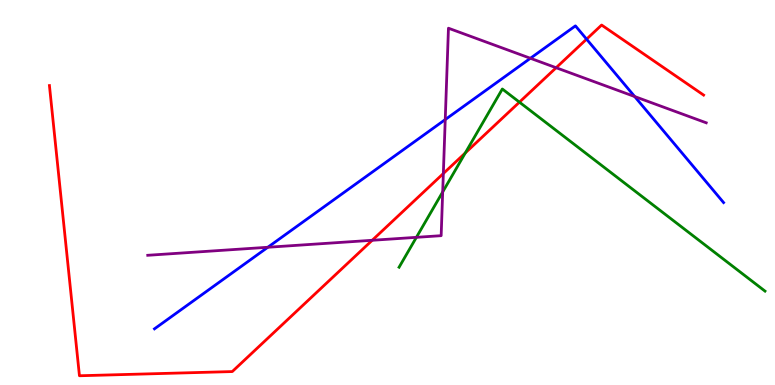[{'lines': ['blue', 'red'], 'intersections': [{'x': 7.57, 'y': 8.98}]}, {'lines': ['green', 'red'], 'intersections': [{'x': 6.0, 'y': 6.03}, {'x': 6.7, 'y': 7.35}]}, {'lines': ['purple', 'red'], 'intersections': [{'x': 4.8, 'y': 3.76}, {'x': 5.72, 'y': 5.49}, {'x': 7.18, 'y': 8.24}]}, {'lines': ['blue', 'green'], 'intersections': []}, {'lines': ['blue', 'purple'], 'intersections': [{'x': 3.46, 'y': 3.58}, {'x': 5.75, 'y': 6.89}, {'x': 6.84, 'y': 8.49}, {'x': 8.19, 'y': 7.49}]}, {'lines': ['green', 'purple'], 'intersections': [{'x': 5.37, 'y': 3.84}, {'x': 5.71, 'y': 5.01}]}]